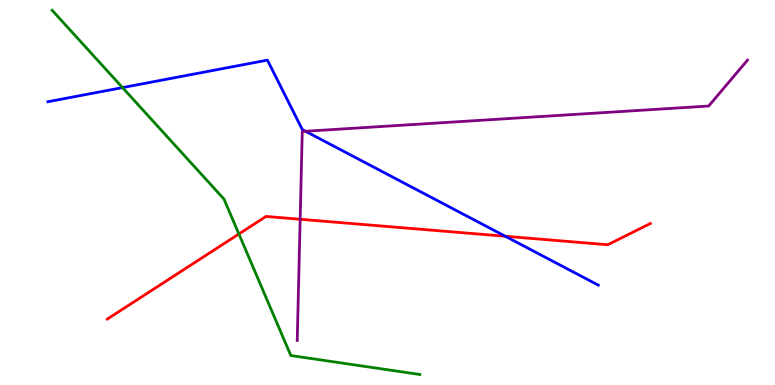[{'lines': ['blue', 'red'], 'intersections': [{'x': 6.52, 'y': 3.86}]}, {'lines': ['green', 'red'], 'intersections': [{'x': 3.08, 'y': 3.92}]}, {'lines': ['purple', 'red'], 'intersections': [{'x': 3.87, 'y': 4.3}]}, {'lines': ['blue', 'green'], 'intersections': [{'x': 1.58, 'y': 7.72}]}, {'lines': ['blue', 'purple'], 'intersections': [{'x': 3.94, 'y': 6.59}]}, {'lines': ['green', 'purple'], 'intersections': []}]